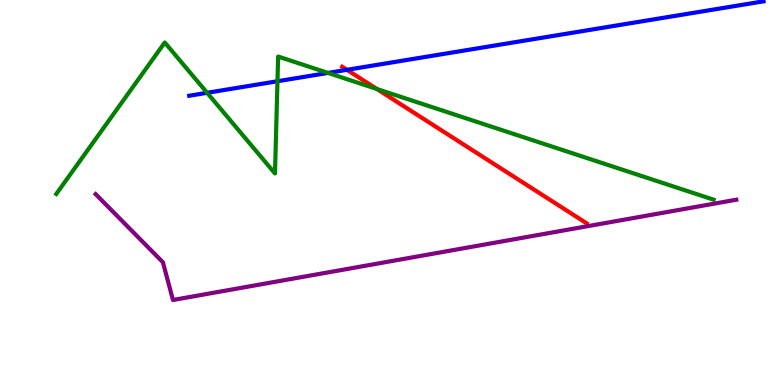[{'lines': ['blue', 'red'], 'intersections': [{'x': 4.48, 'y': 8.19}]}, {'lines': ['green', 'red'], 'intersections': [{'x': 4.86, 'y': 7.69}]}, {'lines': ['purple', 'red'], 'intersections': []}, {'lines': ['blue', 'green'], 'intersections': [{'x': 2.67, 'y': 7.59}, {'x': 3.58, 'y': 7.89}, {'x': 4.23, 'y': 8.11}]}, {'lines': ['blue', 'purple'], 'intersections': []}, {'lines': ['green', 'purple'], 'intersections': []}]